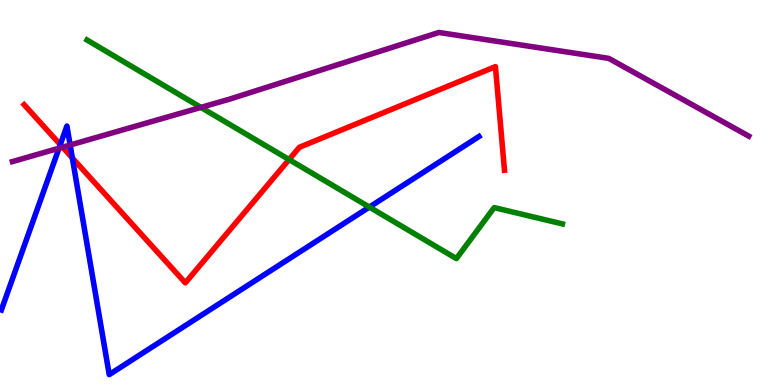[{'lines': ['blue', 'red'], 'intersections': [{'x': 0.778, 'y': 6.24}, {'x': 0.934, 'y': 5.9}]}, {'lines': ['green', 'red'], 'intersections': [{'x': 3.73, 'y': 5.86}]}, {'lines': ['purple', 'red'], 'intersections': [{'x': 0.807, 'y': 6.18}]}, {'lines': ['blue', 'green'], 'intersections': [{'x': 4.77, 'y': 4.62}]}, {'lines': ['blue', 'purple'], 'intersections': [{'x': 0.761, 'y': 6.15}, {'x': 0.905, 'y': 6.23}]}, {'lines': ['green', 'purple'], 'intersections': [{'x': 2.59, 'y': 7.21}]}]